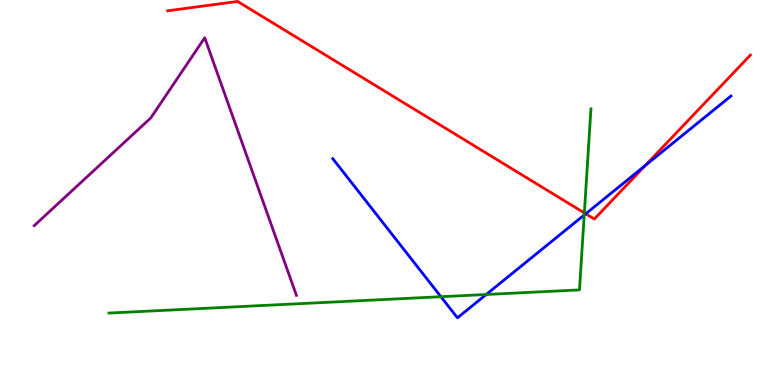[{'lines': ['blue', 'red'], 'intersections': [{'x': 7.56, 'y': 4.45}, {'x': 8.33, 'y': 5.7}]}, {'lines': ['green', 'red'], 'intersections': [{'x': 7.54, 'y': 4.47}]}, {'lines': ['purple', 'red'], 'intersections': []}, {'lines': ['blue', 'green'], 'intersections': [{'x': 5.69, 'y': 2.29}, {'x': 6.27, 'y': 2.35}, {'x': 7.54, 'y': 4.42}]}, {'lines': ['blue', 'purple'], 'intersections': []}, {'lines': ['green', 'purple'], 'intersections': []}]